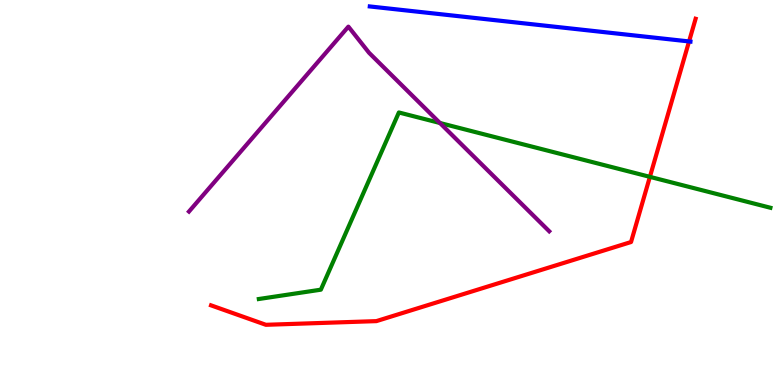[{'lines': ['blue', 'red'], 'intersections': [{'x': 8.89, 'y': 8.92}]}, {'lines': ['green', 'red'], 'intersections': [{'x': 8.39, 'y': 5.41}]}, {'lines': ['purple', 'red'], 'intersections': []}, {'lines': ['blue', 'green'], 'intersections': []}, {'lines': ['blue', 'purple'], 'intersections': []}, {'lines': ['green', 'purple'], 'intersections': [{'x': 5.68, 'y': 6.81}]}]